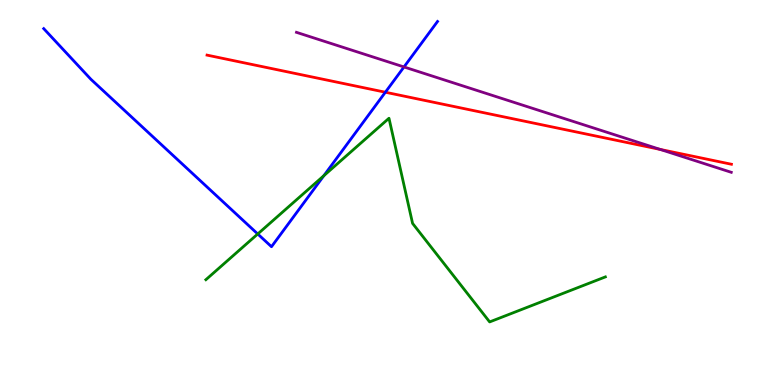[{'lines': ['blue', 'red'], 'intersections': [{'x': 4.97, 'y': 7.6}]}, {'lines': ['green', 'red'], 'intersections': []}, {'lines': ['purple', 'red'], 'intersections': [{'x': 8.52, 'y': 6.12}]}, {'lines': ['blue', 'green'], 'intersections': [{'x': 3.33, 'y': 3.92}, {'x': 4.18, 'y': 5.44}]}, {'lines': ['blue', 'purple'], 'intersections': [{'x': 5.21, 'y': 8.26}]}, {'lines': ['green', 'purple'], 'intersections': []}]